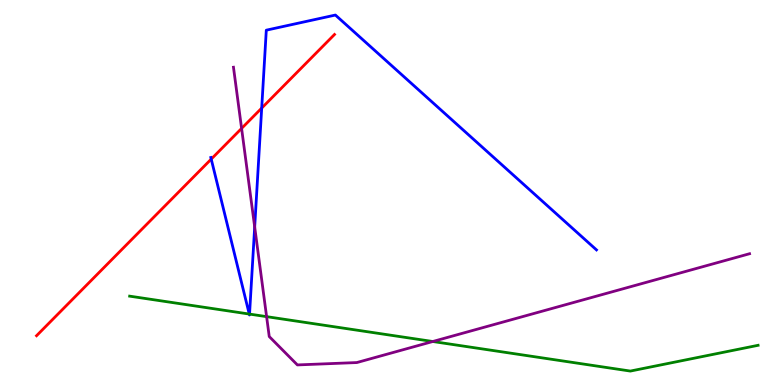[{'lines': ['blue', 'red'], 'intersections': [{'x': 2.73, 'y': 5.87}, {'x': 3.38, 'y': 7.19}]}, {'lines': ['green', 'red'], 'intersections': []}, {'lines': ['purple', 'red'], 'intersections': [{'x': 3.12, 'y': 6.66}]}, {'lines': ['blue', 'green'], 'intersections': [{'x': 3.22, 'y': 1.84}, {'x': 3.22, 'y': 1.84}]}, {'lines': ['blue', 'purple'], 'intersections': [{'x': 3.29, 'y': 4.1}]}, {'lines': ['green', 'purple'], 'intersections': [{'x': 3.44, 'y': 1.78}, {'x': 5.58, 'y': 1.13}]}]